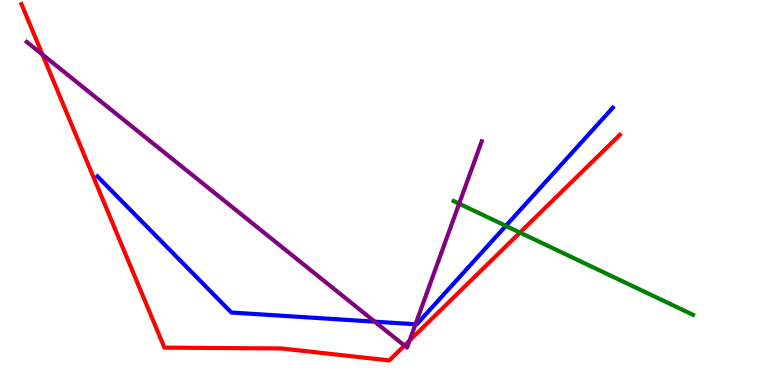[{'lines': ['blue', 'red'], 'intersections': []}, {'lines': ['green', 'red'], 'intersections': [{'x': 6.71, 'y': 3.96}]}, {'lines': ['purple', 'red'], 'intersections': [{'x': 0.548, 'y': 8.58}, {'x': 5.22, 'y': 1.02}, {'x': 5.29, 'y': 1.16}]}, {'lines': ['blue', 'green'], 'intersections': [{'x': 6.53, 'y': 4.13}]}, {'lines': ['blue', 'purple'], 'intersections': [{'x': 4.84, 'y': 1.64}, {'x': 5.36, 'y': 1.58}]}, {'lines': ['green', 'purple'], 'intersections': [{'x': 5.92, 'y': 4.71}]}]